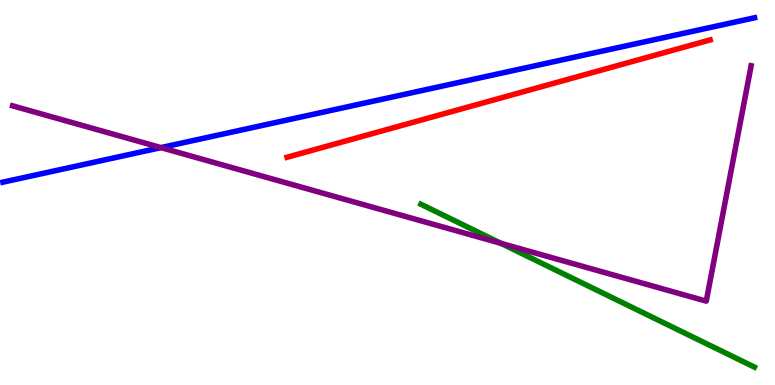[{'lines': ['blue', 'red'], 'intersections': []}, {'lines': ['green', 'red'], 'intersections': []}, {'lines': ['purple', 'red'], 'intersections': []}, {'lines': ['blue', 'green'], 'intersections': []}, {'lines': ['blue', 'purple'], 'intersections': [{'x': 2.08, 'y': 6.17}]}, {'lines': ['green', 'purple'], 'intersections': [{'x': 6.46, 'y': 3.68}]}]